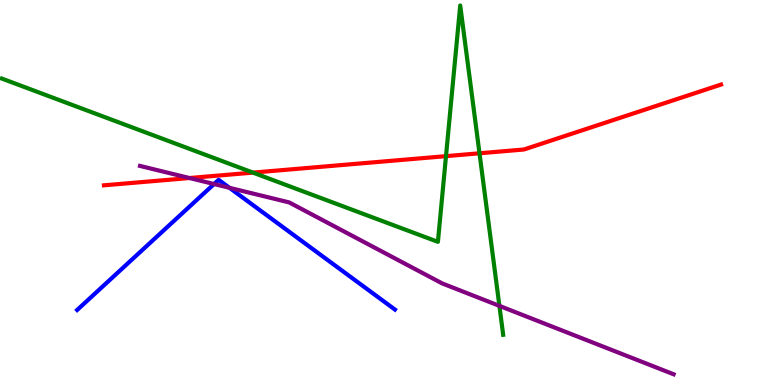[{'lines': ['blue', 'red'], 'intersections': []}, {'lines': ['green', 'red'], 'intersections': [{'x': 3.26, 'y': 5.52}, {'x': 5.75, 'y': 5.94}, {'x': 6.19, 'y': 6.02}]}, {'lines': ['purple', 'red'], 'intersections': [{'x': 2.44, 'y': 5.38}]}, {'lines': ['blue', 'green'], 'intersections': []}, {'lines': ['blue', 'purple'], 'intersections': [{'x': 2.76, 'y': 5.22}, {'x': 2.96, 'y': 5.12}]}, {'lines': ['green', 'purple'], 'intersections': [{'x': 6.44, 'y': 2.06}]}]